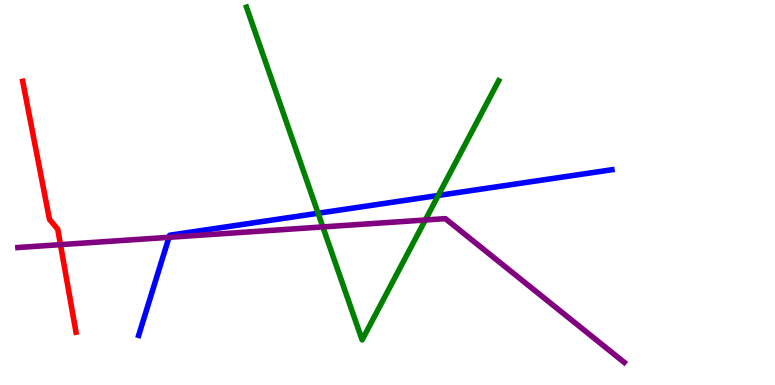[{'lines': ['blue', 'red'], 'intersections': []}, {'lines': ['green', 'red'], 'intersections': []}, {'lines': ['purple', 'red'], 'intersections': [{'x': 0.78, 'y': 3.65}]}, {'lines': ['blue', 'green'], 'intersections': [{'x': 4.1, 'y': 4.46}, {'x': 5.65, 'y': 4.92}]}, {'lines': ['blue', 'purple'], 'intersections': [{'x': 2.18, 'y': 3.84}]}, {'lines': ['green', 'purple'], 'intersections': [{'x': 4.17, 'y': 4.11}, {'x': 5.49, 'y': 4.29}]}]